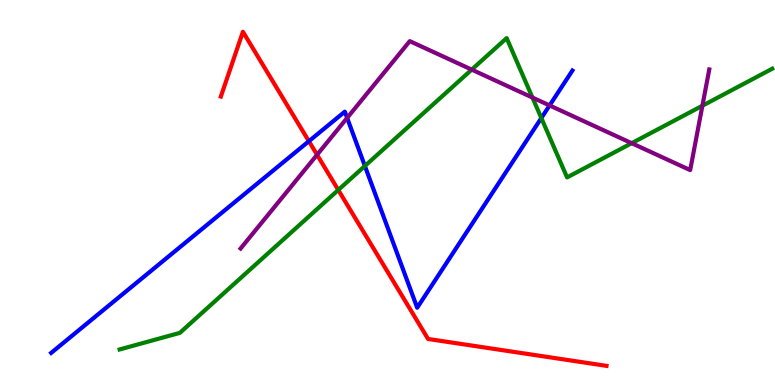[{'lines': ['blue', 'red'], 'intersections': [{'x': 3.99, 'y': 6.33}]}, {'lines': ['green', 'red'], 'intersections': [{'x': 4.36, 'y': 5.07}]}, {'lines': ['purple', 'red'], 'intersections': [{'x': 4.09, 'y': 5.98}]}, {'lines': ['blue', 'green'], 'intersections': [{'x': 4.71, 'y': 5.69}, {'x': 6.98, 'y': 6.93}]}, {'lines': ['blue', 'purple'], 'intersections': [{'x': 4.48, 'y': 6.94}, {'x': 7.09, 'y': 7.26}]}, {'lines': ['green', 'purple'], 'intersections': [{'x': 6.09, 'y': 8.19}, {'x': 6.87, 'y': 7.47}, {'x': 8.15, 'y': 6.28}, {'x': 9.06, 'y': 7.25}]}]